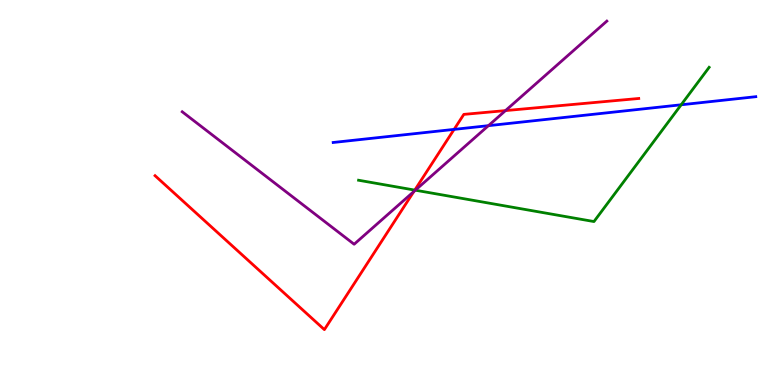[{'lines': ['blue', 'red'], 'intersections': [{'x': 5.86, 'y': 6.64}]}, {'lines': ['green', 'red'], 'intersections': [{'x': 5.35, 'y': 5.06}]}, {'lines': ['purple', 'red'], 'intersections': [{'x': 5.34, 'y': 5.03}, {'x': 6.52, 'y': 7.13}]}, {'lines': ['blue', 'green'], 'intersections': [{'x': 8.79, 'y': 7.28}]}, {'lines': ['blue', 'purple'], 'intersections': [{'x': 6.3, 'y': 6.74}]}, {'lines': ['green', 'purple'], 'intersections': [{'x': 5.36, 'y': 5.06}]}]